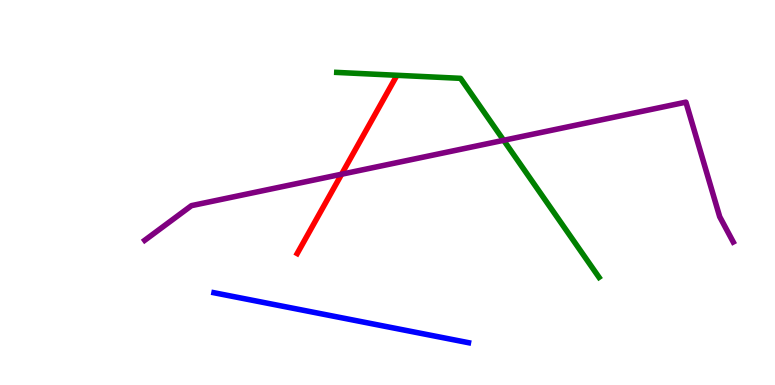[{'lines': ['blue', 'red'], 'intersections': []}, {'lines': ['green', 'red'], 'intersections': []}, {'lines': ['purple', 'red'], 'intersections': [{'x': 4.41, 'y': 5.47}]}, {'lines': ['blue', 'green'], 'intersections': []}, {'lines': ['blue', 'purple'], 'intersections': []}, {'lines': ['green', 'purple'], 'intersections': [{'x': 6.5, 'y': 6.36}]}]